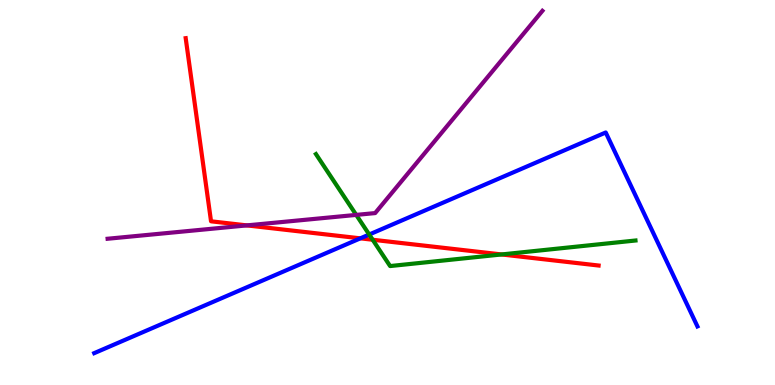[{'lines': ['blue', 'red'], 'intersections': [{'x': 4.65, 'y': 3.81}]}, {'lines': ['green', 'red'], 'intersections': [{'x': 4.81, 'y': 3.77}, {'x': 6.47, 'y': 3.39}]}, {'lines': ['purple', 'red'], 'intersections': [{'x': 3.19, 'y': 4.15}]}, {'lines': ['blue', 'green'], 'intersections': [{'x': 4.76, 'y': 3.91}]}, {'lines': ['blue', 'purple'], 'intersections': []}, {'lines': ['green', 'purple'], 'intersections': [{'x': 4.6, 'y': 4.42}]}]